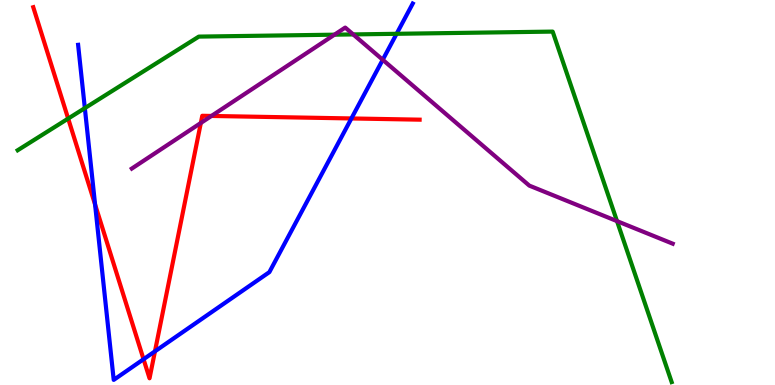[{'lines': ['blue', 'red'], 'intersections': [{'x': 1.23, 'y': 4.69}, {'x': 1.85, 'y': 0.67}, {'x': 2.0, 'y': 0.875}, {'x': 4.53, 'y': 6.92}]}, {'lines': ['green', 'red'], 'intersections': [{'x': 0.88, 'y': 6.92}]}, {'lines': ['purple', 'red'], 'intersections': [{'x': 2.59, 'y': 6.81}, {'x': 2.73, 'y': 6.99}]}, {'lines': ['blue', 'green'], 'intersections': [{'x': 1.09, 'y': 7.19}, {'x': 5.12, 'y': 9.12}]}, {'lines': ['blue', 'purple'], 'intersections': [{'x': 4.94, 'y': 8.45}]}, {'lines': ['green', 'purple'], 'intersections': [{'x': 4.32, 'y': 9.1}, {'x': 4.56, 'y': 9.11}, {'x': 7.96, 'y': 4.26}]}]